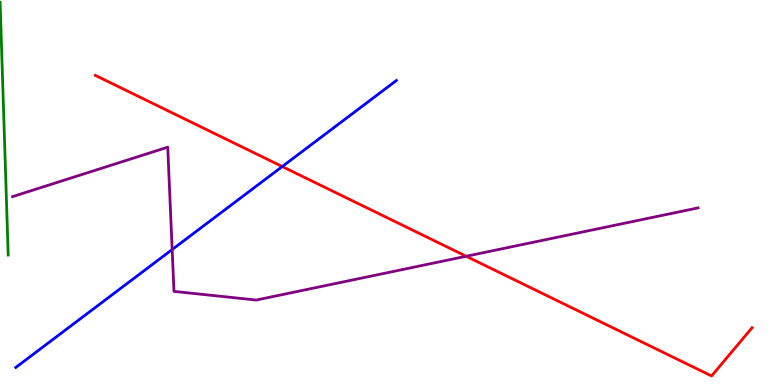[{'lines': ['blue', 'red'], 'intersections': [{'x': 3.64, 'y': 5.67}]}, {'lines': ['green', 'red'], 'intersections': []}, {'lines': ['purple', 'red'], 'intersections': [{'x': 6.02, 'y': 3.34}]}, {'lines': ['blue', 'green'], 'intersections': []}, {'lines': ['blue', 'purple'], 'intersections': [{'x': 2.22, 'y': 3.52}]}, {'lines': ['green', 'purple'], 'intersections': []}]